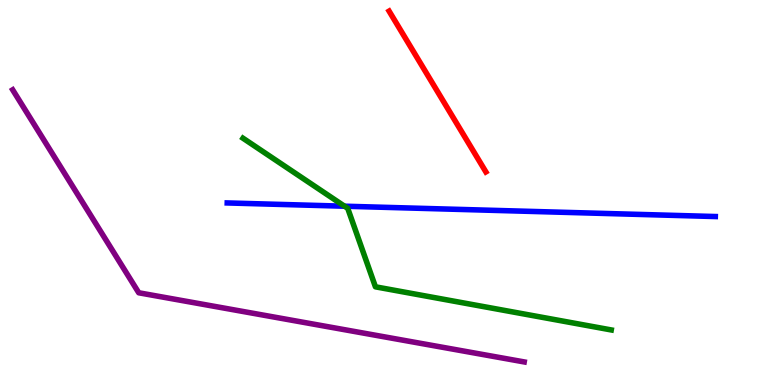[{'lines': ['blue', 'red'], 'intersections': []}, {'lines': ['green', 'red'], 'intersections': []}, {'lines': ['purple', 'red'], 'intersections': []}, {'lines': ['blue', 'green'], 'intersections': [{'x': 4.45, 'y': 4.64}]}, {'lines': ['blue', 'purple'], 'intersections': []}, {'lines': ['green', 'purple'], 'intersections': []}]